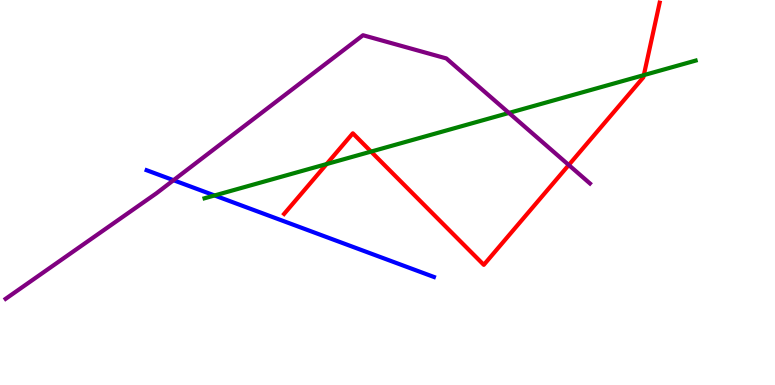[{'lines': ['blue', 'red'], 'intersections': []}, {'lines': ['green', 'red'], 'intersections': [{'x': 4.21, 'y': 5.74}, {'x': 4.79, 'y': 6.06}, {'x': 8.31, 'y': 8.05}]}, {'lines': ['purple', 'red'], 'intersections': [{'x': 7.34, 'y': 5.71}]}, {'lines': ['blue', 'green'], 'intersections': [{'x': 2.77, 'y': 4.92}]}, {'lines': ['blue', 'purple'], 'intersections': [{'x': 2.24, 'y': 5.32}]}, {'lines': ['green', 'purple'], 'intersections': [{'x': 6.57, 'y': 7.07}]}]